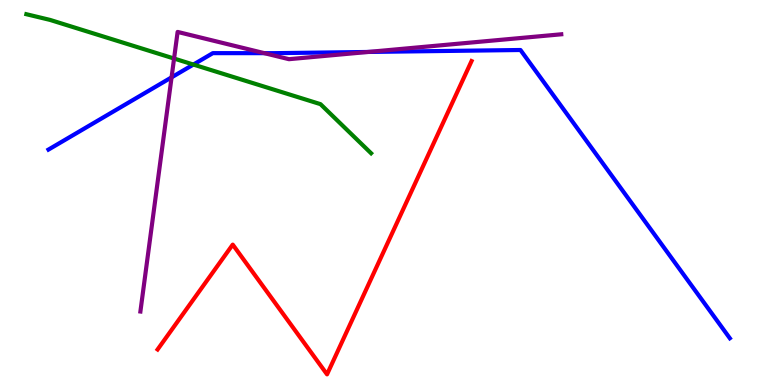[{'lines': ['blue', 'red'], 'intersections': []}, {'lines': ['green', 'red'], 'intersections': []}, {'lines': ['purple', 'red'], 'intersections': []}, {'lines': ['blue', 'green'], 'intersections': [{'x': 2.5, 'y': 8.32}]}, {'lines': ['blue', 'purple'], 'intersections': [{'x': 2.21, 'y': 7.99}, {'x': 3.41, 'y': 8.62}, {'x': 4.75, 'y': 8.65}]}, {'lines': ['green', 'purple'], 'intersections': [{'x': 2.25, 'y': 8.48}]}]